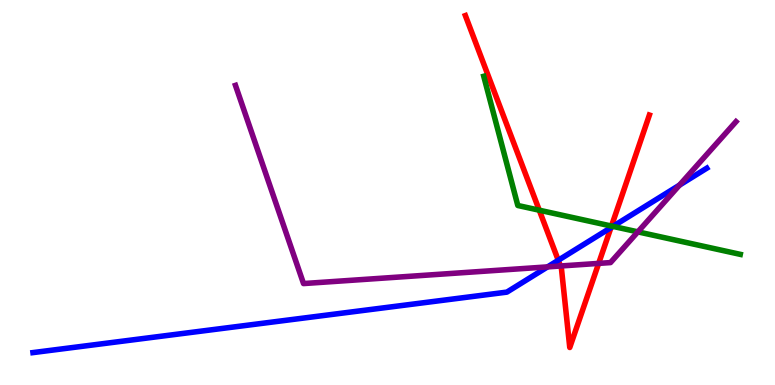[{'lines': ['blue', 'red'], 'intersections': [{'x': 7.2, 'y': 3.24}, {'x': 7.88, 'y': 4.09}]}, {'lines': ['green', 'red'], 'intersections': [{'x': 6.96, 'y': 4.54}, {'x': 7.89, 'y': 4.13}]}, {'lines': ['purple', 'red'], 'intersections': [{'x': 7.23, 'y': 3.09}, {'x': 7.72, 'y': 3.16}]}, {'lines': ['blue', 'green'], 'intersections': [{'x': 7.91, 'y': 4.12}]}, {'lines': ['blue', 'purple'], 'intersections': [{'x': 7.07, 'y': 3.07}, {'x': 8.77, 'y': 5.19}]}, {'lines': ['green', 'purple'], 'intersections': [{'x': 8.23, 'y': 3.98}]}]